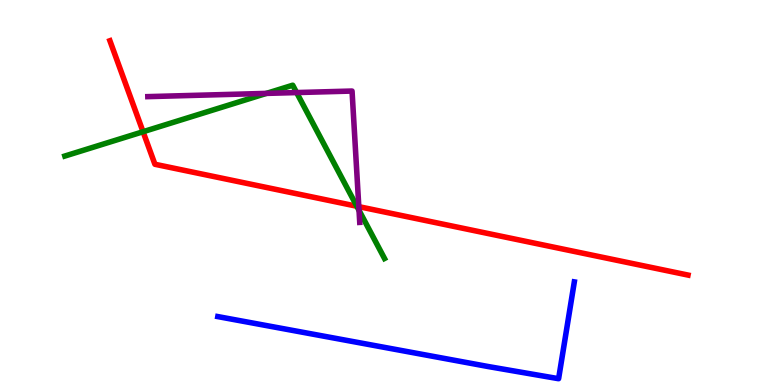[{'lines': ['blue', 'red'], 'intersections': []}, {'lines': ['green', 'red'], 'intersections': [{'x': 1.85, 'y': 6.58}, {'x': 4.6, 'y': 4.64}]}, {'lines': ['purple', 'red'], 'intersections': [{'x': 4.63, 'y': 4.63}]}, {'lines': ['blue', 'green'], 'intersections': []}, {'lines': ['blue', 'purple'], 'intersections': []}, {'lines': ['green', 'purple'], 'intersections': [{'x': 3.44, 'y': 7.57}, {'x': 3.83, 'y': 7.6}, {'x': 4.63, 'y': 4.54}]}]